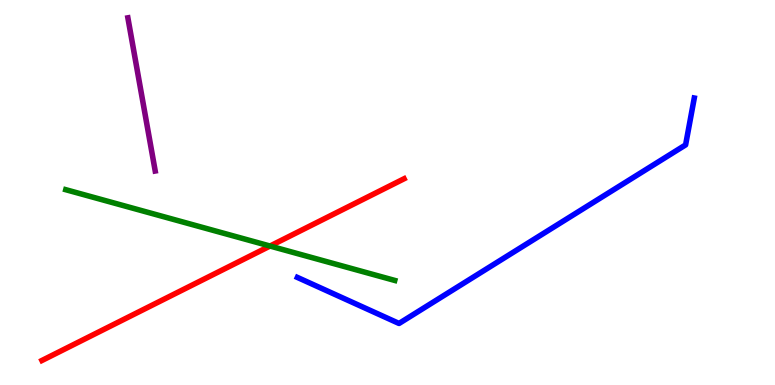[{'lines': ['blue', 'red'], 'intersections': []}, {'lines': ['green', 'red'], 'intersections': [{'x': 3.48, 'y': 3.61}]}, {'lines': ['purple', 'red'], 'intersections': []}, {'lines': ['blue', 'green'], 'intersections': []}, {'lines': ['blue', 'purple'], 'intersections': []}, {'lines': ['green', 'purple'], 'intersections': []}]